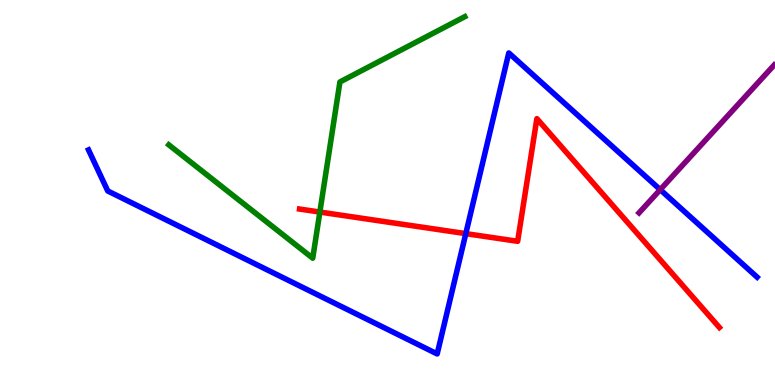[{'lines': ['blue', 'red'], 'intersections': [{'x': 6.01, 'y': 3.93}]}, {'lines': ['green', 'red'], 'intersections': [{'x': 4.13, 'y': 4.49}]}, {'lines': ['purple', 'red'], 'intersections': []}, {'lines': ['blue', 'green'], 'intersections': []}, {'lines': ['blue', 'purple'], 'intersections': [{'x': 8.52, 'y': 5.07}]}, {'lines': ['green', 'purple'], 'intersections': []}]